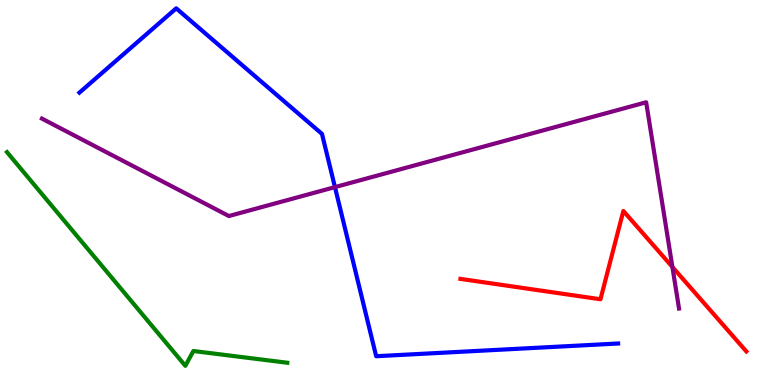[{'lines': ['blue', 'red'], 'intersections': []}, {'lines': ['green', 'red'], 'intersections': []}, {'lines': ['purple', 'red'], 'intersections': [{'x': 8.68, 'y': 3.07}]}, {'lines': ['blue', 'green'], 'intersections': []}, {'lines': ['blue', 'purple'], 'intersections': [{'x': 4.32, 'y': 5.14}]}, {'lines': ['green', 'purple'], 'intersections': []}]